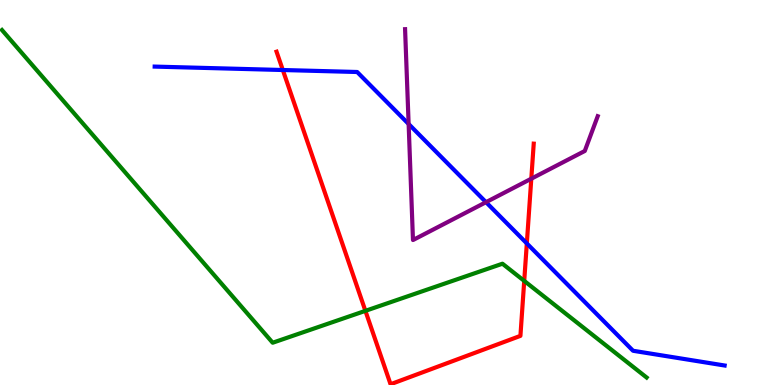[{'lines': ['blue', 'red'], 'intersections': [{'x': 3.65, 'y': 8.18}, {'x': 6.8, 'y': 3.68}]}, {'lines': ['green', 'red'], 'intersections': [{'x': 4.71, 'y': 1.93}, {'x': 6.76, 'y': 2.7}]}, {'lines': ['purple', 'red'], 'intersections': [{'x': 6.86, 'y': 5.36}]}, {'lines': ['blue', 'green'], 'intersections': []}, {'lines': ['blue', 'purple'], 'intersections': [{'x': 5.27, 'y': 6.78}, {'x': 6.27, 'y': 4.75}]}, {'lines': ['green', 'purple'], 'intersections': []}]